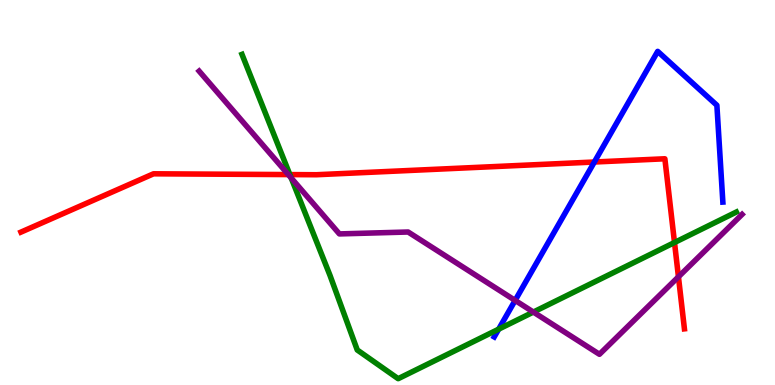[{'lines': ['blue', 'red'], 'intersections': [{'x': 7.67, 'y': 5.79}]}, {'lines': ['green', 'red'], 'intersections': [{'x': 3.74, 'y': 5.47}, {'x': 8.7, 'y': 3.7}]}, {'lines': ['purple', 'red'], 'intersections': [{'x': 3.72, 'y': 5.47}, {'x': 8.75, 'y': 2.81}]}, {'lines': ['blue', 'green'], 'intersections': [{'x': 6.43, 'y': 1.45}]}, {'lines': ['blue', 'purple'], 'intersections': [{'x': 6.65, 'y': 2.2}]}, {'lines': ['green', 'purple'], 'intersections': [{'x': 3.76, 'y': 5.38}, {'x': 6.88, 'y': 1.89}]}]